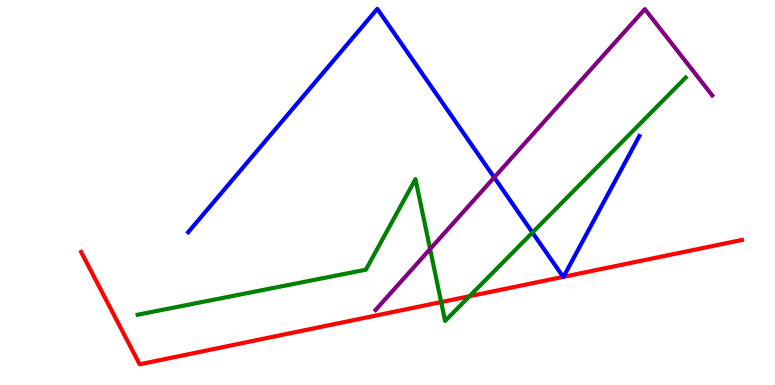[{'lines': ['blue', 'red'], 'intersections': [{'x': 7.27, 'y': 2.81}, {'x': 7.27, 'y': 2.81}]}, {'lines': ['green', 'red'], 'intersections': [{'x': 5.69, 'y': 2.15}, {'x': 6.06, 'y': 2.31}]}, {'lines': ['purple', 'red'], 'intersections': []}, {'lines': ['blue', 'green'], 'intersections': [{'x': 6.87, 'y': 3.96}]}, {'lines': ['blue', 'purple'], 'intersections': [{'x': 6.38, 'y': 5.39}]}, {'lines': ['green', 'purple'], 'intersections': [{'x': 5.55, 'y': 3.53}]}]